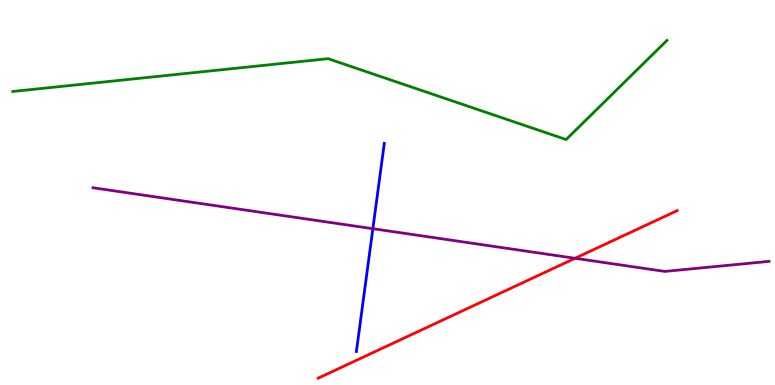[{'lines': ['blue', 'red'], 'intersections': []}, {'lines': ['green', 'red'], 'intersections': []}, {'lines': ['purple', 'red'], 'intersections': [{'x': 7.42, 'y': 3.29}]}, {'lines': ['blue', 'green'], 'intersections': []}, {'lines': ['blue', 'purple'], 'intersections': [{'x': 4.81, 'y': 4.06}]}, {'lines': ['green', 'purple'], 'intersections': []}]